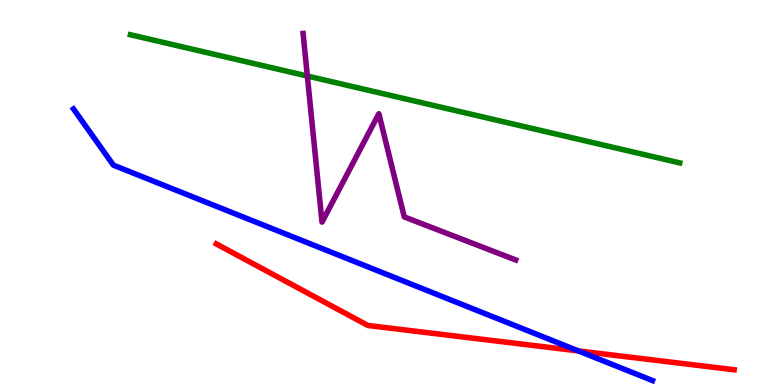[{'lines': ['blue', 'red'], 'intersections': [{'x': 7.46, 'y': 0.885}]}, {'lines': ['green', 'red'], 'intersections': []}, {'lines': ['purple', 'red'], 'intersections': []}, {'lines': ['blue', 'green'], 'intersections': []}, {'lines': ['blue', 'purple'], 'intersections': []}, {'lines': ['green', 'purple'], 'intersections': [{'x': 3.97, 'y': 8.03}]}]